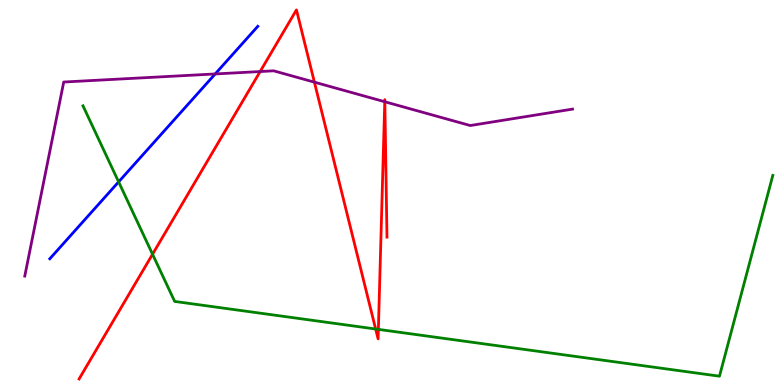[{'lines': ['blue', 'red'], 'intersections': []}, {'lines': ['green', 'red'], 'intersections': [{'x': 1.97, 'y': 3.4}, {'x': 4.85, 'y': 1.45}, {'x': 4.88, 'y': 1.44}]}, {'lines': ['purple', 'red'], 'intersections': [{'x': 3.36, 'y': 8.14}, {'x': 4.06, 'y': 7.87}, {'x': 4.96, 'y': 7.36}, {'x': 4.97, 'y': 7.36}]}, {'lines': ['blue', 'green'], 'intersections': [{'x': 1.53, 'y': 5.28}]}, {'lines': ['blue', 'purple'], 'intersections': [{'x': 2.78, 'y': 8.08}]}, {'lines': ['green', 'purple'], 'intersections': []}]